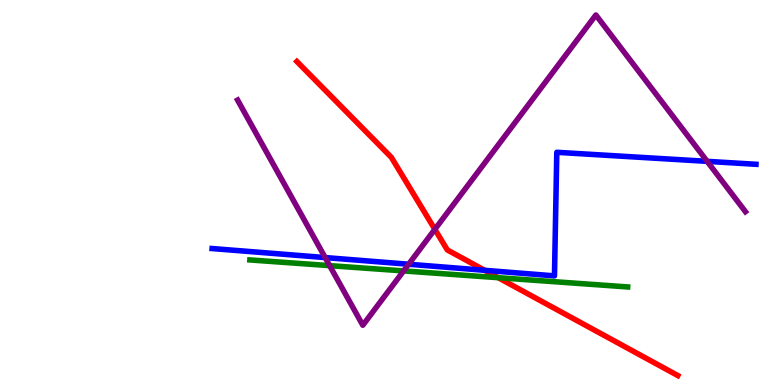[{'lines': ['blue', 'red'], 'intersections': [{'x': 6.25, 'y': 2.98}]}, {'lines': ['green', 'red'], 'intersections': [{'x': 6.43, 'y': 2.79}]}, {'lines': ['purple', 'red'], 'intersections': [{'x': 5.61, 'y': 4.04}]}, {'lines': ['blue', 'green'], 'intersections': []}, {'lines': ['blue', 'purple'], 'intersections': [{'x': 4.2, 'y': 3.31}, {'x': 5.27, 'y': 3.14}, {'x': 9.12, 'y': 5.81}]}, {'lines': ['green', 'purple'], 'intersections': [{'x': 4.25, 'y': 3.1}, {'x': 5.21, 'y': 2.96}]}]